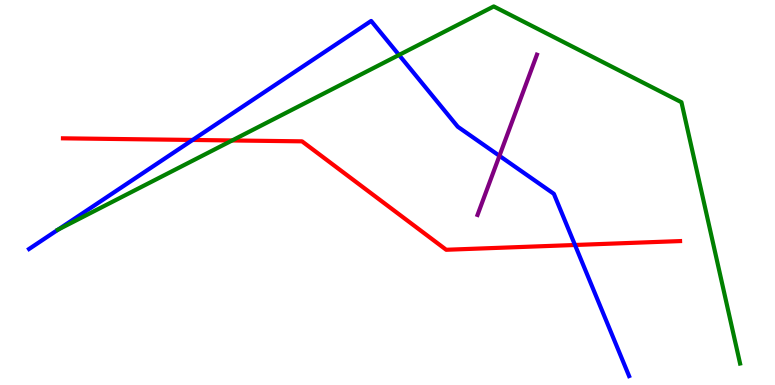[{'lines': ['blue', 'red'], 'intersections': [{'x': 2.49, 'y': 6.36}, {'x': 7.42, 'y': 3.64}]}, {'lines': ['green', 'red'], 'intersections': [{'x': 3.0, 'y': 6.35}]}, {'lines': ['purple', 'red'], 'intersections': []}, {'lines': ['blue', 'green'], 'intersections': [{'x': 0.75, 'y': 4.04}, {'x': 5.15, 'y': 8.57}]}, {'lines': ['blue', 'purple'], 'intersections': [{'x': 6.44, 'y': 5.95}]}, {'lines': ['green', 'purple'], 'intersections': []}]